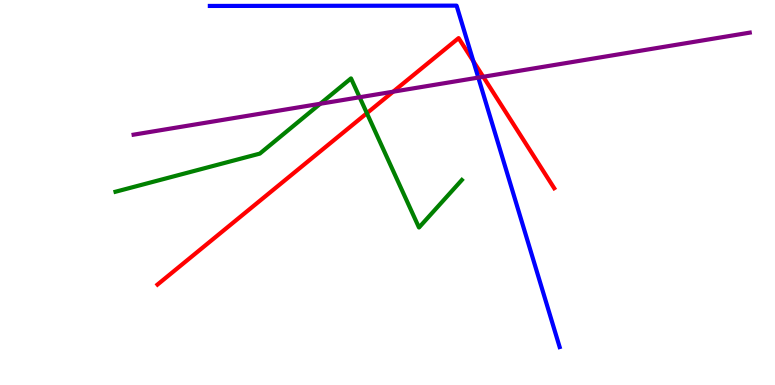[{'lines': ['blue', 'red'], 'intersections': [{'x': 6.11, 'y': 8.41}]}, {'lines': ['green', 'red'], 'intersections': [{'x': 4.73, 'y': 7.06}]}, {'lines': ['purple', 'red'], 'intersections': [{'x': 5.07, 'y': 7.62}, {'x': 6.24, 'y': 8.01}]}, {'lines': ['blue', 'green'], 'intersections': []}, {'lines': ['blue', 'purple'], 'intersections': [{'x': 6.17, 'y': 7.98}]}, {'lines': ['green', 'purple'], 'intersections': [{'x': 4.13, 'y': 7.3}, {'x': 4.64, 'y': 7.47}]}]